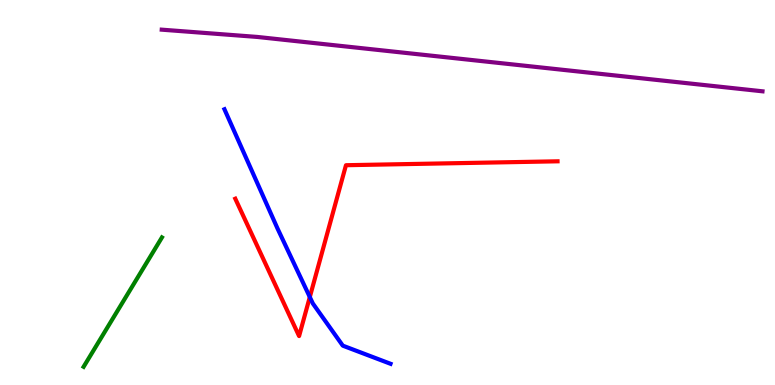[{'lines': ['blue', 'red'], 'intersections': [{'x': 4.0, 'y': 2.28}]}, {'lines': ['green', 'red'], 'intersections': []}, {'lines': ['purple', 'red'], 'intersections': []}, {'lines': ['blue', 'green'], 'intersections': []}, {'lines': ['blue', 'purple'], 'intersections': []}, {'lines': ['green', 'purple'], 'intersections': []}]